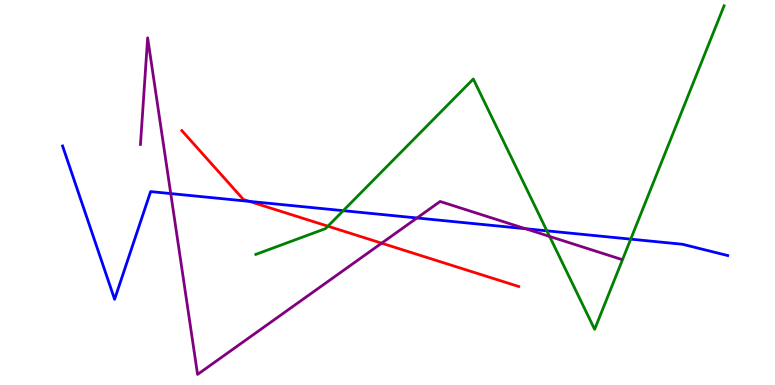[{'lines': ['blue', 'red'], 'intersections': [{'x': 3.22, 'y': 4.77}]}, {'lines': ['green', 'red'], 'intersections': [{'x': 4.23, 'y': 4.12}]}, {'lines': ['purple', 'red'], 'intersections': [{'x': 4.92, 'y': 3.68}]}, {'lines': ['blue', 'green'], 'intersections': [{'x': 4.43, 'y': 4.53}, {'x': 7.06, 'y': 4.0}, {'x': 8.14, 'y': 3.79}]}, {'lines': ['blue', 'purple'], 'intersections': [{'x': 2.2, 'y': 4.97}, {'x': 5.38, 'y': 4.34}, {'x': 6.78, 'y': 4.06}]}, {'lines': ['green', 'purple'], 'intersections': [{'x': 7.09, 'y': 3.86}]}]